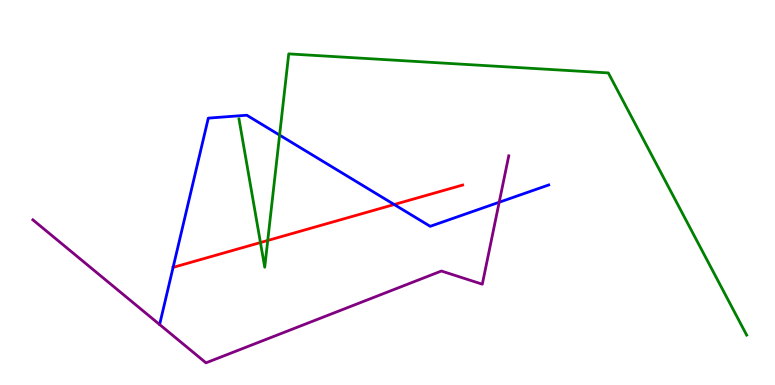[{'lines': ['blue', 'red'], 'intersections': [{'x': 2.23, 'y': 3.05}, {'x': 5.09, 'y': 4.69}]}, {'lines': ['green', 'red'], 'intersections': [{'x': 3.36, 'y': 3.7}, {'x': 3.45, 'y': 3.75}]}, {'lines': ['purple', 'red'], 'intersections': []}, {'lines': ['blue', 'green'], 'intersections': [{'x': 3.61, 'y': 6.49}]}, {'lines': ['blue', 'purple'], 'intersections': [{'x': 6.44, 'y': 4.75}]}, {'lines': ['green', 'purple'], 'intersections': []}]